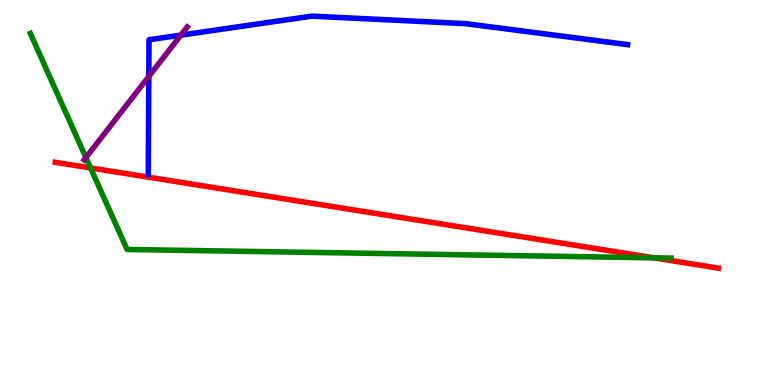[{'lines': ['blue', 'red'], 'intersections': []}, {'lines': ['green', 'red'], 'intersections': [{'x': 1.17, 'y': 5.64}, {'x': 8.44, 'y': 3.3}]}, {'lines': ['purple', 'red'], 'intersections': []}, {'lines': ['blue', 'green'], 'intersections': []}, {'lines': ['blue', 'purple'], 'intersections': [{'x': 1.92, 'y': 8.01}, {'x': 2.33, 'y': 9.09}]}, {'lines': ['green', 'purple'], 'intersections': [{'x': 1.11, 'y': 5.91}]}]